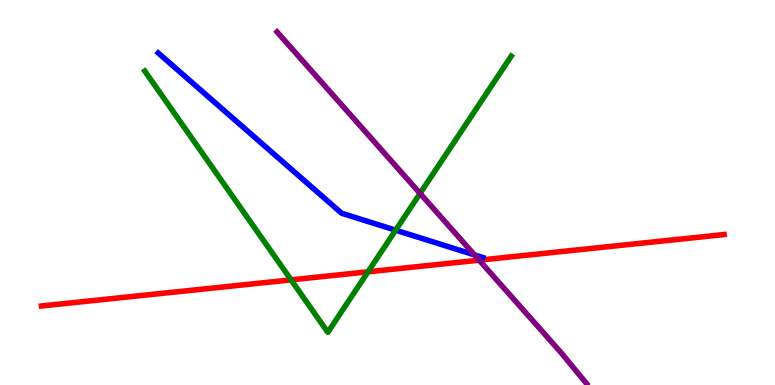[{'lines': ['blue', 'red'], 'intersections': []}, {'lines': ['green', 'red'], 'intersections': [{'x': 3.76, 'y': 2.73}, {'x': 4.75, 'y': 2.94}]}, {'lines': ['purple', 'red'], 'intersections': [{'x': 6.18, 'y': 3.24}]}, {'lines': ['blue', 'green'], 'intersections': [{'x': 5.11, 'y': 4.02}]}, {'lines': ['blue', 'purple'], 'intersections': [{'x': 6.12, 'y': 3.38}]}, {'lines': ['green', 'purple'], 'intersections': [{'x': 5.42, 'y': 4.98}]}]